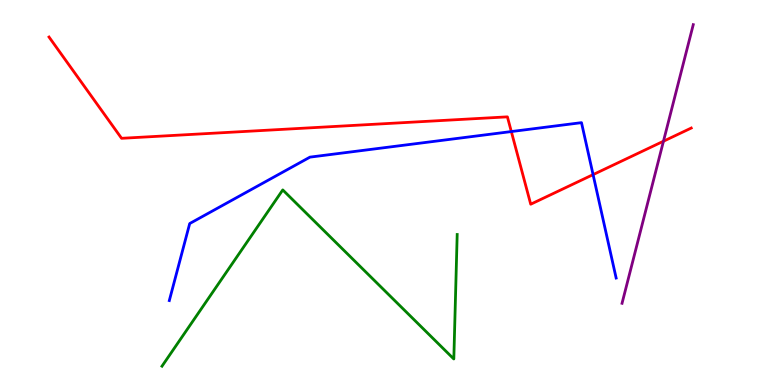[{'lines': ['blue', 'red'], 'intersections': [{'x': 6.6, 'y': 6.58}, {'x': 7.65, 'y': 5.46}]}, {'lines': ['green', 'red'], 'intersections': []}, {'lines': ['purple', 'red'], 'intersections': [{'x': 8.56, 'y': 6.33}]}, {'lines': ['blue', 'green'], 'intersections': []}, {'lines': ['blue', 'purple'], 'intersections': []}, {'lines': ['green', 'purple'], 'intersections': []}]